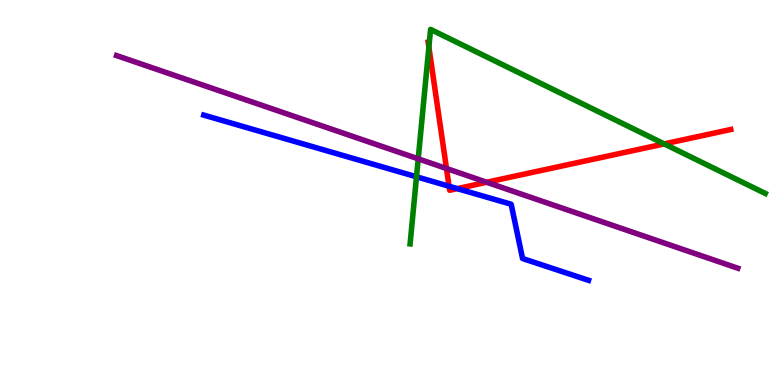[{'lines': ['blue', 'red'], 'intersections': [{'x': 5.79, 'y': 5.16}, {'x': 5.9, 'y': 5.1}]}, {'lines': ['green', 'red'], 'intersections': [{'x': 5.53, 'y': 8.78}, {'x': 8.57, 'y': 6.26}]}, {'lines': ['purple', 'red'], 'intersections': [{'x': 5.76, 'y': 5.62}, {'x': 6.28, 'y': 5.27}]}, {'lines': ['blue', 'green'], 'intersections': [{'x': 5.37, 'y': 5.41}]}, {'lines': ['blue', 'purple'], 'intersections': []}, {'lines': ['green', 'purple'], 'intersections': [{'x': 5.4, 'y': 5.87}]}]